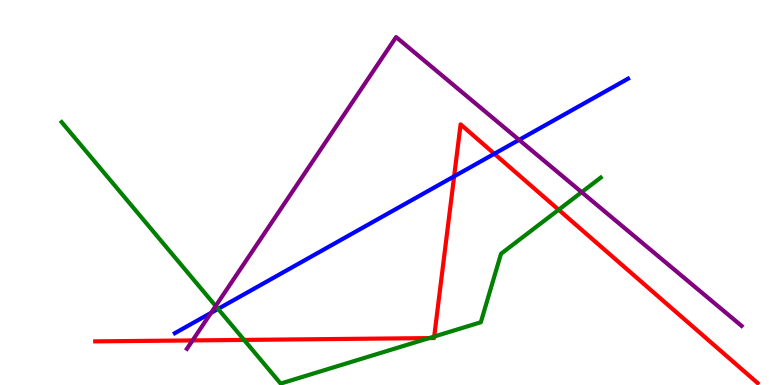[{'lines': ['blue', 'red'], 'intersections': [{'x': 5.86, 'y': 5.42}, {'x': 6.38, 'y': 6.01}]}, {'lines': ['green', 'red'], 'intersections': [{'x': 3.15, 'y': 1.17}, {'x': 5.54, 'y': 1.22}, {'x': 5.6, 'y': 1.26}, {'x': 7.21, 'y': 4.55}]}, {'lines': ['purple', 'red'], 'intersections': [{'x': 2.48, 'y': 1.16}]}, {'lines': ['blue', 'green'], 'intersections': [{'x': 2.81, 'y': 1.98}]}, {'lines': ['blue', 'purple'], 'intersections': [{'x': 2.72, 'y': 1.87}, {'x': 6.7, 'y': 6.37}]}, {'lines': ['green', 'purple'], 'intersections': [{'x': 2.78, 'y': 2.05}, {'x': 7.51, 'y': 5.01}]}]